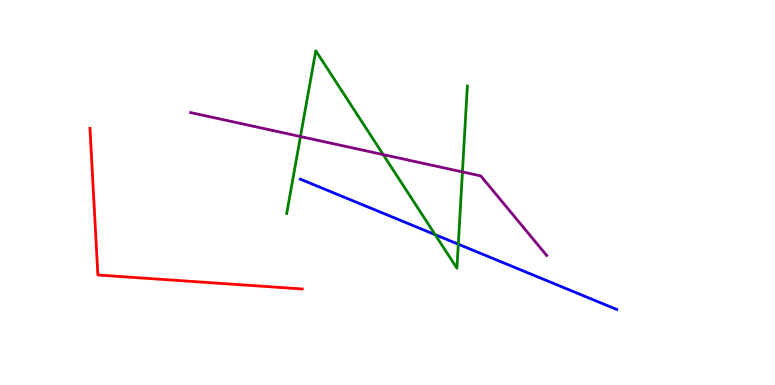[{'lines': ['blue', 'red'], 'intersections': []}, {'lines': ['green', 'red'], 'intersections': []}, {'lines': ['purple', 'red'], 'intersections': []}, {'lines': ['blue', 'green'], 'intersections': [{'x': 5.61, 'y': 3.9}, {'x': 5.91, 'y': 3.66}]}, {'lines': ['blue', 'purple'], 'intersections': []}, {'lines': ['green', 'purple'], 'intersections': [{'x': 3.88, 'y': 6.45}, {'x': 4.94, 'y': 5.98}, {'x': 5.97, 'y': 5.53}]}]